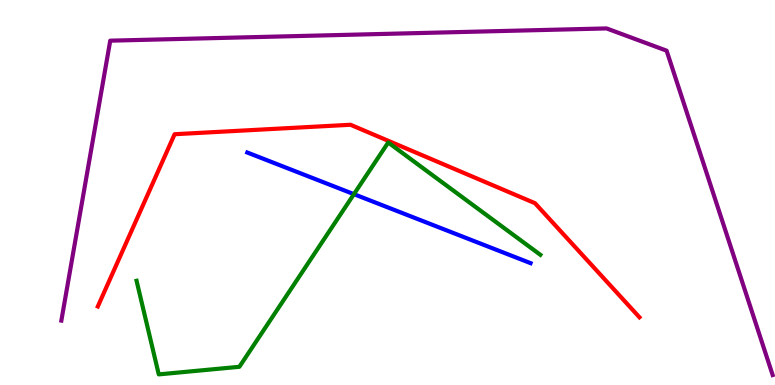[{'lines': ['blue', 'red'], 'intersections': []}, {'lines': ['green', 'red'], 'intersections': []}, {'lines': ['purple', 'red'], 'intersections': []}, {'lines': ['blue', 'green'], 'intersections': [{'x': 4.57, 'y': 4.96}]}, {'lines': ['blue', 'purple'], 'intersections': []}, {'lines': ['green', 'purple'], 'intersections': []}]